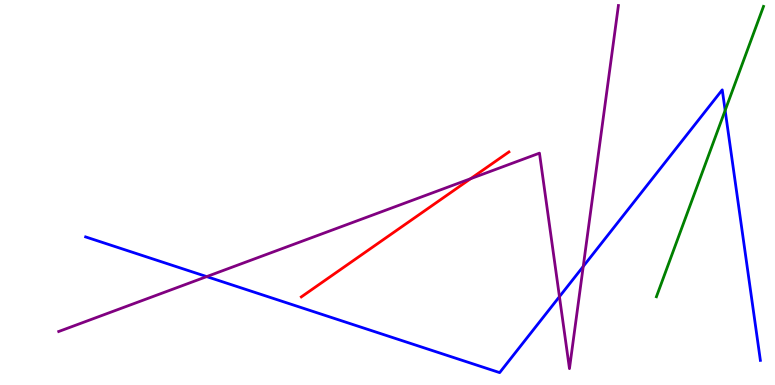[{'lines': ['blue', 'red'], 'intersections': []}, {'lines': ['green', 'red'], 'intersections': []}, {'lines': ['purple', 'red'], 'intersections': [{'x': 6.07, 'y': 5.36}]}, {'lines': ['blue', 'green'], 'intersections': [{'x': 9.36, 'y': 7.13}]}, {'lines': ['blue', 'purple'], 'intersections': [{'x': 2.67, 'y': 2.82}, {'x': 7.22, 'y': 2.29}, {'x': 7.53, 'y': 3.08}]}, {'lines': ['green', 'purple'], 'intersections': []}]